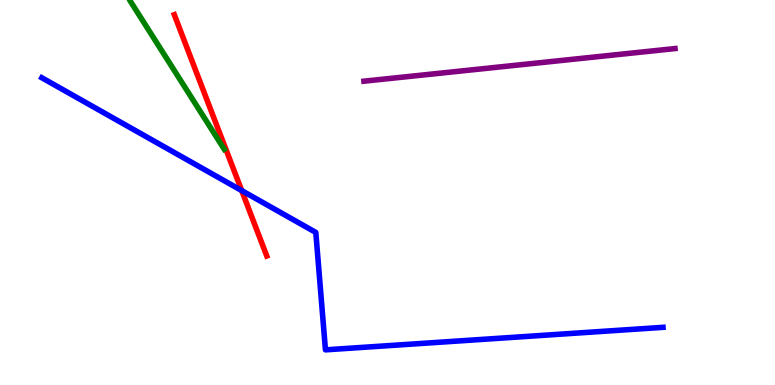[{'lines': ['blue', 'red'], 'intersections': [{'x': 3.12, 'y': 5.05}]}, {'lines': ['green', 'red'], 'intersections': []}, {'lines': ['purple', 'red'], 'intersections': []}, {'lines': ['blue', 'green'], 'intersections': []}, {'lines': ['blue', 'purple'], 'intersections': []}, {'lines': ['green', 'purple'], 'intersections': []}]